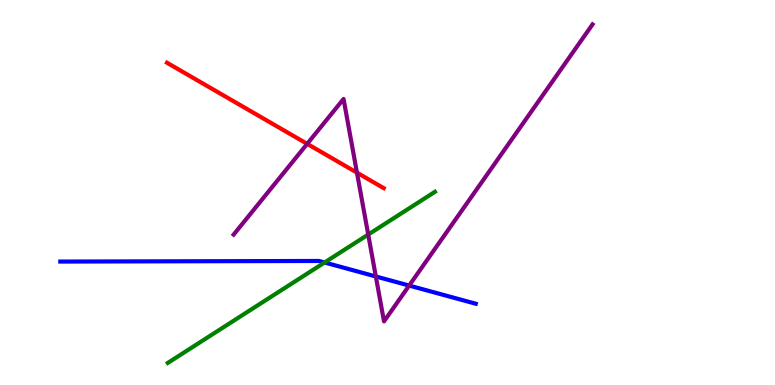[{'lines': ['blue', 'red'], 'intersections': []}, {'lines': ['green', 'red'], 'intersections': []}, {'lines': ['purple', 'red'], 'intersections': [{'x': 3.96, 'y': 6.26}, {'x': 4.61, 'y': 5.52}]}, {'lines': ['blue', 'green'], 'intersections': [{'x': 4.19, 'y': 3.18}]}, {'lines': ['blue', 'purple'], 'intersections': [{'x': 4.85, 'y': 2.82}, {'x': 5.28, 'y': 2.58}]}, {'lines': ['green', 'purple'], 'intersections': [{'x': 4.75, 'y': 3.91}]}]